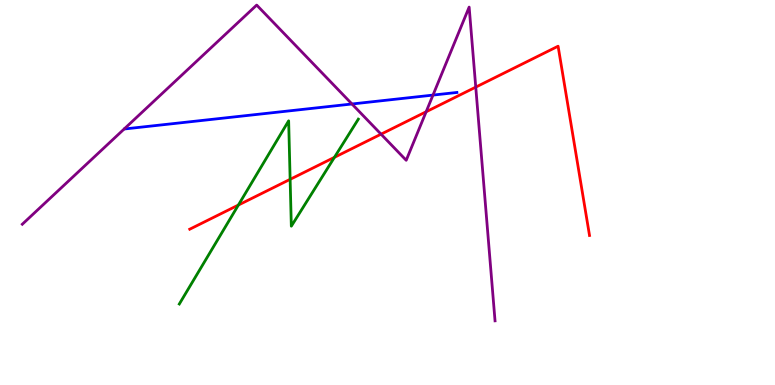[{'lines': ['blue', 'red'], 'intersections': []}, {'lines': ['green', 'red'], 'intersections': [{'x': 3.08, 'y': 4.67}, {'x': 3.74, 'y': 5.34}, {'x': 4.32, 'y': 5.91}]}, {'lines': ['purple', 'red'], 'intersections': [{'x': 4.92, 'y': 6.52}, {'x': 5.5, 'y': 7.1}, {'x': 6.14, 'y': 7.74}]}, {'lines': ['blue', 'green'], 'intersections': []}, {'lines': ['blue', 'purple'], 'intersections': [{'x': 4.54, 'y': 7.3}, {'x': 5.59, 'y': 7.53}]}, {'lines': ['green', 'purple'], 'intersections': []}]